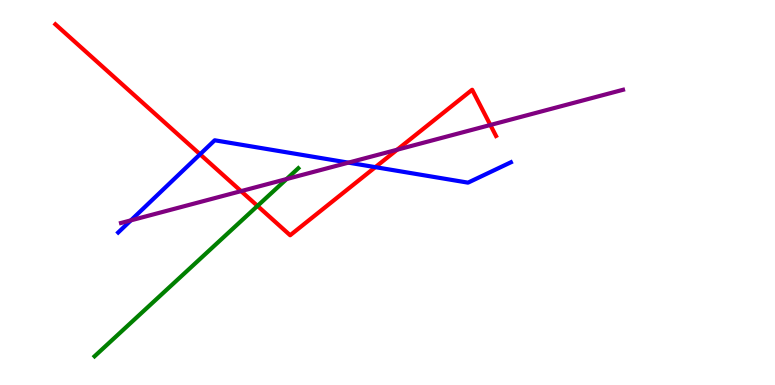[{'lines': ['blue', 'red'], 'intersections': [{'x': 2.58, 'y': 5.99}, {'x': 4.84, 'y': 5.66}]}, {'lines': ['green', 'red'], 'intersections': [{'x': 3.32, 'y': 4.65}]}, {'lines': ['purple', 'red'], 'intersections': [{'x': 3.11, 'y': 5.04}, {'x': 5.12, 'y': 6.11}, {'x': 6.33, 'y': 6.75}]}, {'lines': ['blue', 'green'], 'intersections': []}, {'lines': ['blue', 'purple'], 'intersections': [{'x': 1.69, 'y': 4.28}, {'x': 4.5, 'y': 5.78}]}, {'lines': ['green', 'purple'], 'intersections': [{'x': 3.7, 'y': 5.35}]}]